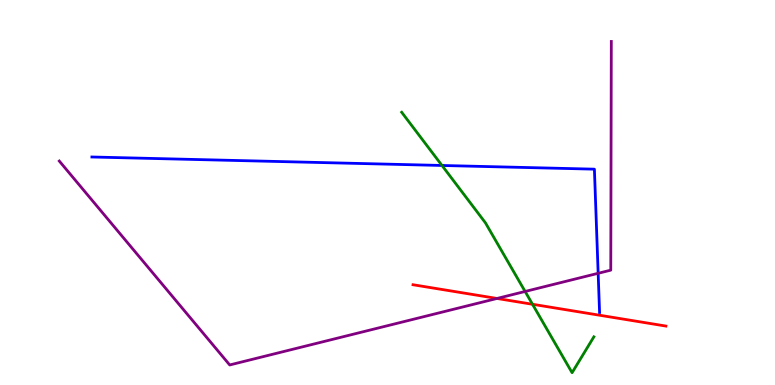[{'lines': ['blue', 'red'], 'intersections': []}, {'lines': ['green', 'red'], 'intersections': [{'x': 6.87, 'y': 2.1}]}, {'lines': ['purple', 'red'], 'intersections': [{'x': 6.41, 'y': 2.25}]}, {'lines': ['blue', 'green'], 'intersections': [{'x': 5.7, 'y': 5.7}]}, {'lines': ['blue', 'purple'], 'intersections': [{'x': 7.72, 'y': 2.9}]}, {'lines': ['green', 'purple'], 'intersections': [{'x': 6.78, 'y': 2.43}]}]